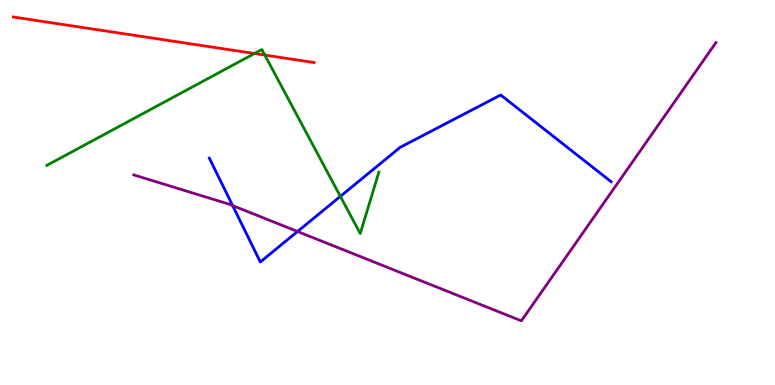[{'lines': ['blue', 'red'], 'intersections': []}, {'lines': ['green', 'red'], 'intersections': [{'x': 3.28, 'y': 8.61}, {'x': 3.42, 'y': 8.57}]}, {'lines': ['purple', 'red'], 'intersections': []}, {'lines': ['blue', 'green'], 'intersections': [{'x': 4.39, 'y': 4.9}]}, {'lines': ['blue', 'purple'], 'intersections': [{'x': 3.0, 'y': 4.66}, {'x': 3.84, 'y': 3.99}]}, {'lines': ['green', 'purple'], 'intersections': []}]